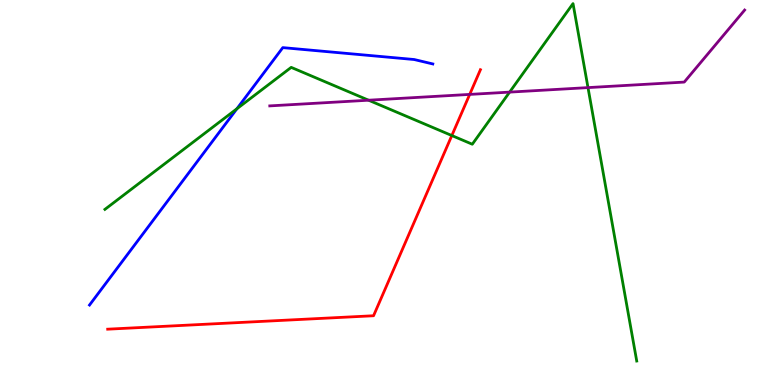[{'lines': ['blue', 'red'], 'intersections': []}, {'lines': ['green', 'red'], 'intersections': [{'x': 5.83, 'y': 6.48}]}, {'lines': ['purple', 'red'], 'intersections': [{'x': 6.06, 'y': 7.55}]}, {'lines': ['blue', 'green'], 'intersections': [{'x': 3.06, 'y': 7.17}]}, {'lines': ['blue', 'purple'], 'intersections': []}, {'lines': ['green', 'purple'], 'intersections': [{'x': 4.76, 'y': 7.4}, {'x': 6.58, 'y': 7.61}, {'x': 7.59, 'y': 7.72}]}]